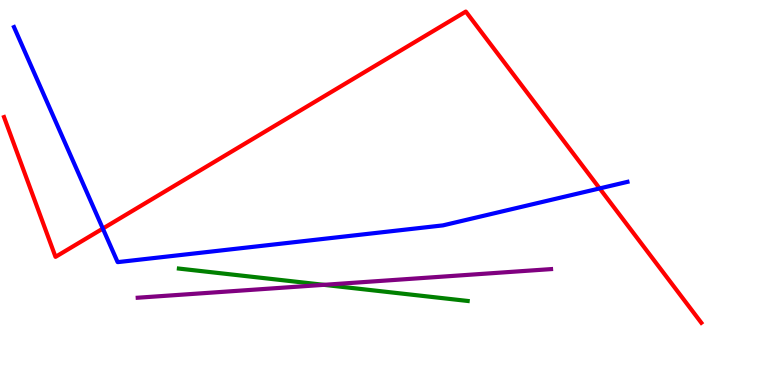[{'lines': ['blue', 'red'], 'intersections': [{'x': 1.33, 'y': 4.06}, {'x': 7.74, 'y': 5.11}]}, {'lines': ['green', 'red'], 'intersections': []}, {'lines': ['purple', 'red'], 'intersections': []}, {'lines': ['blue', 'green'], 'intersections': []}, {'lines': ['blue', 'purple'], 'intersections': []}, {'lines': ['green', 'purple'], 'intersections': [{'x': 4.18, 'y': 2.6}]}]